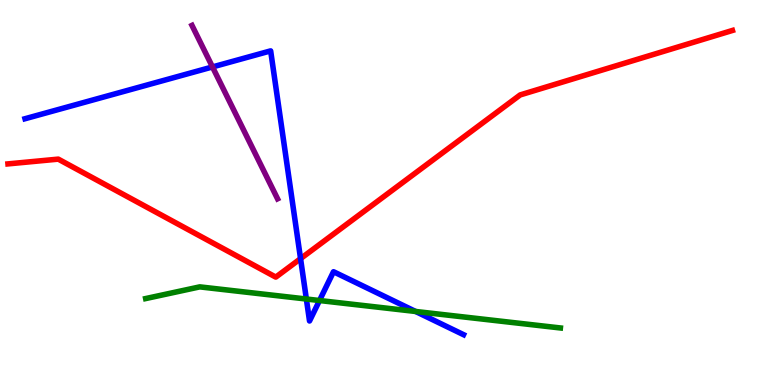[{'lines': ['blue', 'red'], 'intersections': [{'x': 3.88, 'y': 3.28}]}, {'lines': ['green', 'red'], 'intersections': []}, {'lines': ['purple', 'red'], 'intersections': []}, {'lines': ['blue', 'green'], 'intersections': [{'x': 3.95, 'y': 2.23}, {'x': 4.12, 'y': 2.19}, {'x': 5.36, 'y': 1.91}]}, {'lines': ['blue', 'purple'], 'intersections': [{'x': 2.74, 'y': 8.26}]}, {'lines': ['green', 'purple'], 'intersections': []}]